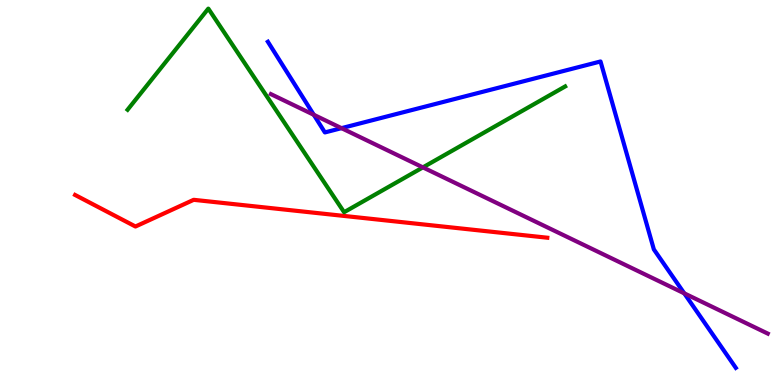[{'lines': ['blue', 'red'], 'intersections': []}, {'lines': ['green', 'red'], 'intersections': []}, {'lines': ['purple', 'red'], 'intersections': []}, {'lines': ['blue', 'green'], 'intersections': []}, {'lines': ['blue', 'purple'], 'intersections': [{'x': 4.05, 'y': 7.02}, {'x': 4.41, 'y': 6.67}, {'x': 8.83, 'y': 2.38}]}, {'lines': ['green', 'purple'], 'intersections': [{'x': 5.46, 'y': 5.65}]}]